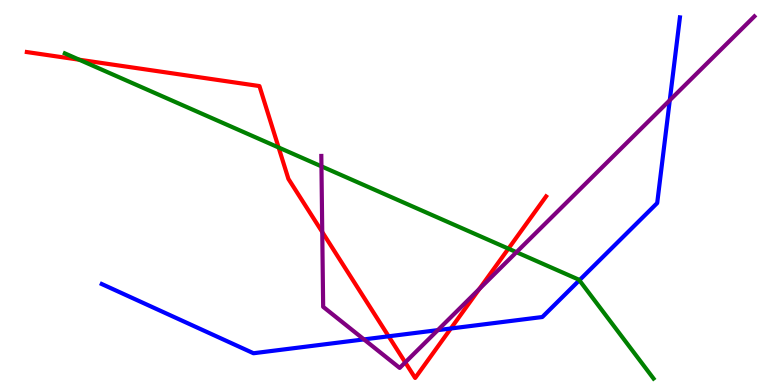[{'lines': ['blue', 'red'], 'intersections': [{'x': 5.01, 'y': 1.26}, {'x': 5.82, 'y': 1.47}]}, {'lines': ['green', 'red'], 'intersections': [{'x': 1.02, 'y': 8.45}, {'x': 3.59, 'y': 6.17}, {'x': 6.56, 'y': 3.54}]}, {'lines': ['purple', 'red'], 'intersections': [{'x': 4.16, 'y': 3.97}, {'x': 5.23, 'y': 0.587}, {'x': 6.19, 'y': 2.5}]}, {'lines': ['blue', 'green'], 'intersections': [{'x': 7.48, 'y': 2.72}]}, {'lines': ['blue', 'purple'], 'intersections': [{'x': 4.7, 'y': 1.18}, {'x': 5.65, 'y': 1.43}, {'x': 8.64, 'y': 7.4}]}, {'lines': ['green', 'purple'], 'intersections': [{'x': 4.15, 'y': 5.68}, {'x': 6.66, 'y': 3.45}]}]